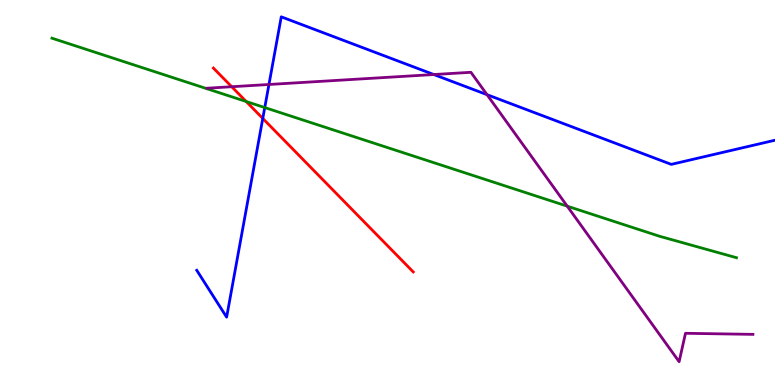[{'lines': ['blue', 'red'], 'intersections': [{'x': 3.39, 'y': 6.92}]}, {'lines': ['green', 'red'], 'intersections': [{'x': 3.18, 'y': 7.36}]}, {'lines': ['purple', 'red'], 'intersections': [{'x': 2.99, 'y': 7.75}]}, {'lines': ['blue', 'green'], 'intersections': [{'x': 3.42, 'y': 7.21}]}, {'lines': ['blue', 'purple'], 'intersections': [{'x': 3.47, 'y': 7.81}, {'x': 5.6, 'y': 8.06}, {'x': 6.28, 'y': 7.54}]}, {'lines': ['green', 'purple'], 'intersections': [{'x': 7.32, 'y': 4.65}]}]